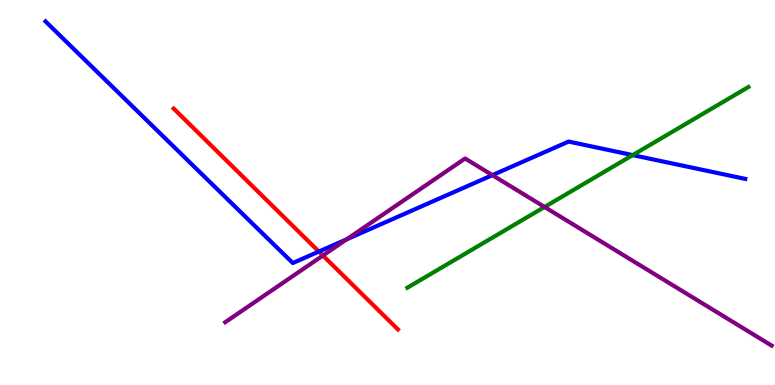[{'lines': ['blue', 'red'], 'intersections': [{'x': 4.11, 'y': 3.47}]}, {'lines': ['green', 'red'], 'intersections': []}, {'lines': ['purple', 'red'], 'intersections': [{'x': 4.17, 'y': 3.36}]}, {'lines': ['blue', 'green'], 'intersections': [{'x': 8.16, 'y': 5.97}]}, {'lines': ['blue', 'purple'], 'intersections': [{'x': 4.47, 'y': 3.78}, {'x': 6.35, 'y': 5.45}]}, {'lines': ['green', 'purple'], 'intersections': [{'x': 7.03, 'y': 4.62}]}]